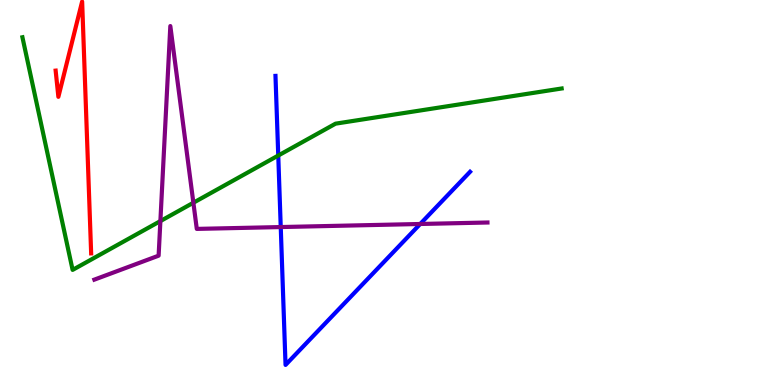[{'lines': ['blue', 'red'], 'intersections': []}, {'lines': ['green', 'red'], 'intersections': []}, {'lines': ['purple', 'red'], 'intersections': []}, {'lines': ['blue', 'green'], 'intersections': [{'x': 3.59, 'y': 5.96}]}, {'lines': ['blue', 'purple'], 'intersections': [{'x': 3.62, 'y': 4.1}, {'x': 5.42, 'y': 4.18}]}, {'lines': ['green', 'purple'], 'intersections': [{'x': 2.07, 'y': 4.26}, {'x': 2.5, 'y': 4.73}]}]